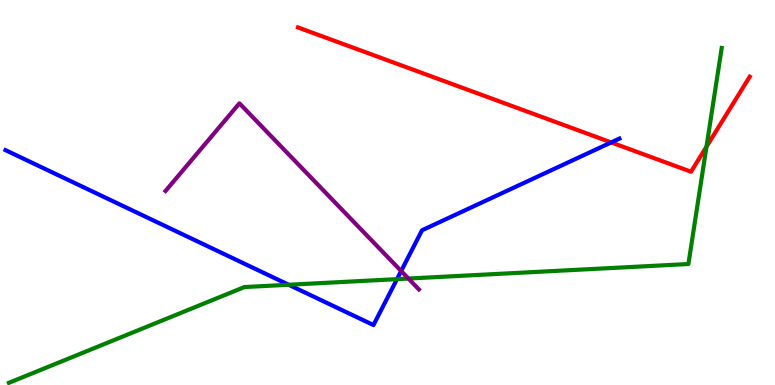[{'lines': ['blue', 'red'], 'intersections': [{'x': 7.89, 'y': 6.3}]}, {'lines': ['green', 'red'], 'intersections': [{'x': 9.12, 'y': 6.19}]}, {'lines': ['purple', 'red'], 'intersections': []}, {'lines': ['blue', 'green'], 'intersections': [{'x': 3.72, 'y': 2.6}, {'x': 5.12, 'y': 2.75}]}, {'lines': ['blue', 'purple'], 'intersections': [{'x': 5.18, 'y': 2.96}]}, {'lines': ['green', 'purple'], 'intersections': [{'x': 5.27, 'y': 2.77}]}]